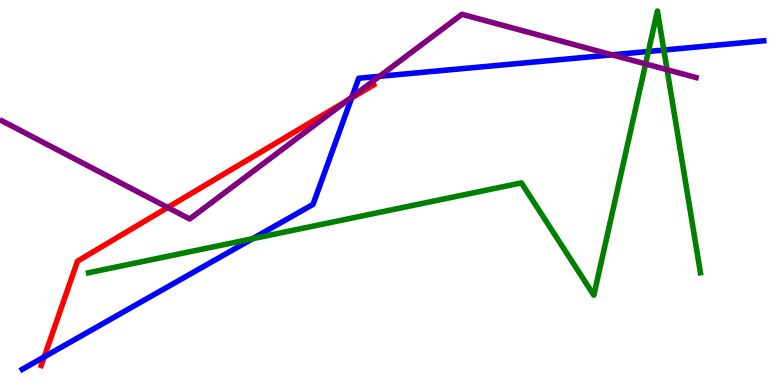[{'lines': ['blue', 'red'], 'intersections': [{'x': 0.571, 'y': 0.73}, {'x': 4.54, 'y': 7.45}]}, {'lines': ['green', 'red'], 'intersections': []}, {'lines': ['purple', 'red'], 'intersections': [{'x': 2.16, 'y': 4.61}, {'x': 4.48, 'y': 7.38}]}, {'lines': ['blue', 'green'], 'intersections': [{'x': 3.26, 'y': 3.8}, {'x': 8.37, 'y': 8.66}, {'x': 8.57, 'y': 8.7}]}, {'lines': ['blue', 'purple'], 'intersections': [{'x': 4.54, 'y': 7.48}, {'x': 4.9, 'y': 8.02}, {'x': 7.9, 'y': 8.58}]}, {'lines': ['green', 'purple'], 'intersections': [{'x': 8.33, 'y': 8.34}, {'x': 8.61, 'y': 8.19}]}]